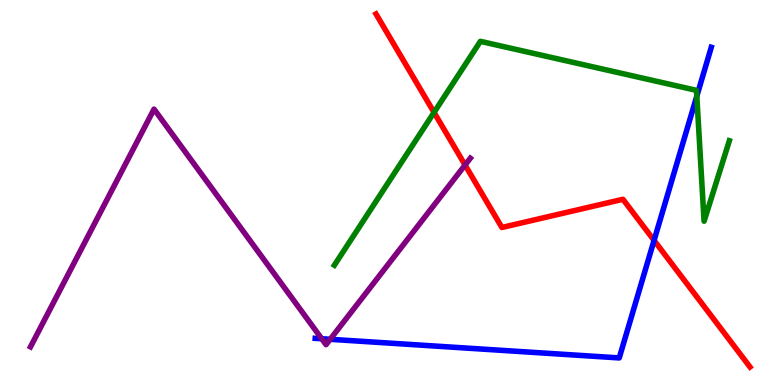[{'lines': ['blue', 'red'], 'intersections': [{'x': 8.44, 'y': 3.76}]}, {'lines': ['green', 'red'], 'intersections': [{'x': 5.6, 'y': 7.08}]}, {'lines': ['purple', 'red'], 'intersections': [{'x': 6.0, 'y': 5.71}]}, {'lines': ['blue', 'green'], 'intersections': [{'x': 8.99, 'y': 7.5}]}, {'lines': ['blue', 'purple'], 'intersections': [{'x': 4.15, 'y': 1.2}, {'x': 4.26, 'y': 1.19}]}, {'lines': ['green', 'purple'], 'intersections': []}]